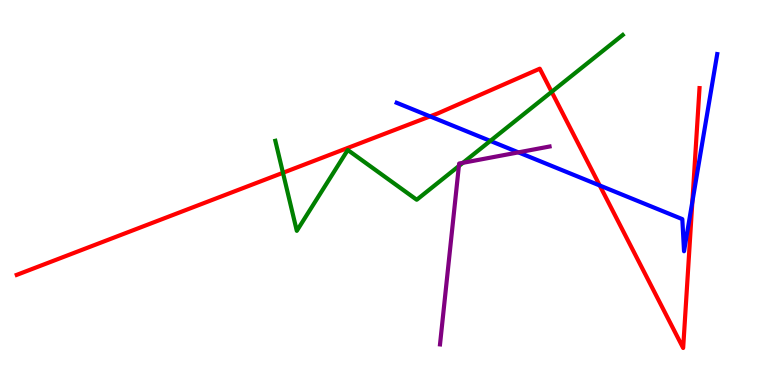[{'lines': ['blue', 'red'], 'intersections': [{'x': 5.55, 'y': 6.98}, {'x': 7.74, 'y': 5.18}, {'x': 8.93, 'y': 4.76}]}, {'lines': ['green', 'red'], 'intersections': [{'x': 3.65, 'y': 5.51}, {'x': 7.12, 'y': 7.61}]}, {'lines': ['purple', 'red'], 'intersections': []}, {'lines': ['blue', 'green'], 'intersections': [{'x': 6.33, 'y': 6.34}]}, {'lines': ['blue', 'purple'], 'intersections': [{'x': 6.69, 'y': 6.04}]}, {'lines': ['green', 'purple'], 'intersections': [{'x': 5.92, 'y': 5.69}, {'x': 5.97, 'y': 5.77}]}]